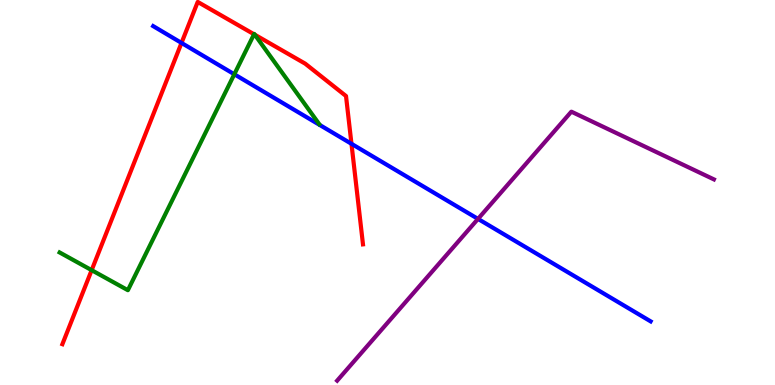[{'lines': ['blue', 'red'], 'intersections': [{'x': 2.34, 'y': 8.89}, {'x': 4.54, 'y': 6.26}]}, {'lines': ['green', 'red'], 'intersections': [{'x': 1.18, 'y': 2.98}, {'x': 3.28, 'y': 9.11}, {'x': 3.29, 'y': 9.1}]}, {'lines': ['purple', 'red'], 'intersections': []}, {'lines': ['blue', 'green'], 'intersections': [{'x': 3.02, 'y': 8.07}]}, {'lines': ['blue', 'purple'], 'intersections': [{'x': 6.17, 'y': 4.31}]}, {'lines': ['green', 'purple'], 'intersections': []}]